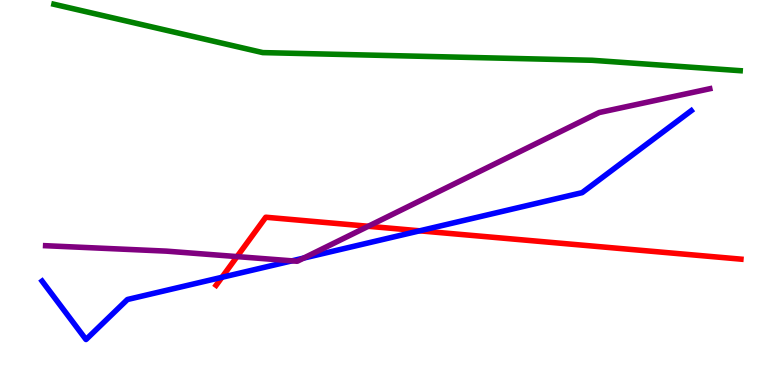[{'lines': ['blue', 'red'], 'intersections': [{'x': 2.86, 'y': 2.8}, {'x': 5.42, 'y': 4.0}]}, {'lines': ['green', 'red'], 'intersections': []}, {'lines': ['purple', 'red'], 'intersections': [{'x': 3.06, 'y': 3.34}, {'x': 4.75, 'y': 4.12}]}, {'lines': ['blue', 'green'], 'intersections': []}, {'lines': ['blue', 'purple'], 'intersections': [{'x': 3.77, 'y': 3.22}, {'x': 3.92, 'y': 3.3}]}, {'lines': ['green', 'purple'], 'intersections': []}]